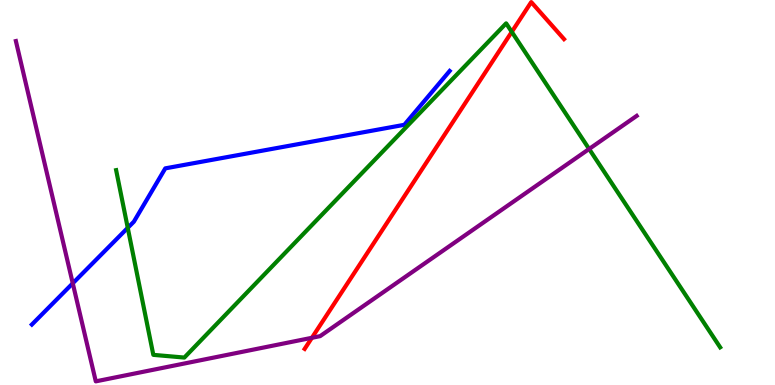[{'lines': ['blue', 'red'], 'intersections': []}, {'lines': ['green', 'red'], 'intersections': [{'x': 6.6, 'y': 9.17}]}, {'lines': ['purple', 'red'], 'intersections': [{'x': 4.02, 'y': 1.23}]}, {'lines': ['blue', 'green'], 'intersections': [{'x': 1.65, 'y': 4.08}]}, {'lines': ['blue', 'purple'], 'intersections': [{'x': 0.939, 'y': 2.64}]}, {'lines': ['green', 'purple'], 'intersections': [{'x': 7.6, 'y': 6.13}]}]